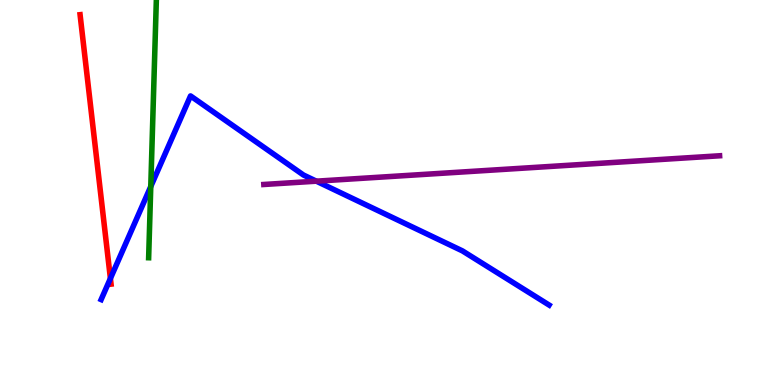[{'lines': ['blue', 'red'], 'intersections': [{'x': 1.42, 'y': 2.77}]}, {'lines': ['green', 'red'], 'intersections': []}, {'lines': ['purple', 'red'], 'intersections': []}, {'lines': ['blue', 'green'], 'intersections': [{'x': 1.95, 'y': 5.16}]}, {'lines': ['blue', 'purple'], 'intersections': [{'x': 4.08, 'y': 5.29}]}, {'lines': ['green', 'purple'], 'intersections': []}]